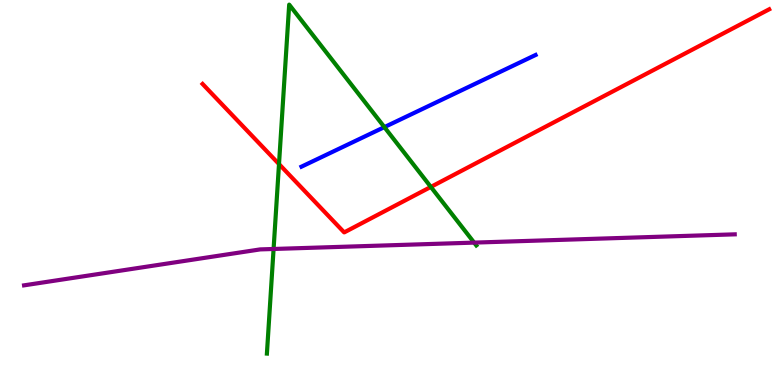[{'lines': ['blue', 'red'], 'intersections': []}, {'lines': ['green', 'red'], 'intersections': [{'x': 3.6, 'y': 5.74}, {'x': 5.56, 'y': 5.14}]}, {'lines': ['purple', 'red'], 'intersections': []}, {'lines': ['blue', 'green'], 'intersections': [{'x': 4.96, 'y': 6.7}]}, {'lines': ['blue', 'purple'], 'intersections': []}, {'lines': ['green', 'purple'], 'intersections': [{'x': 3.53, 'y': 3.53}, {'x': 6.12, 'y': 3.7}]}]